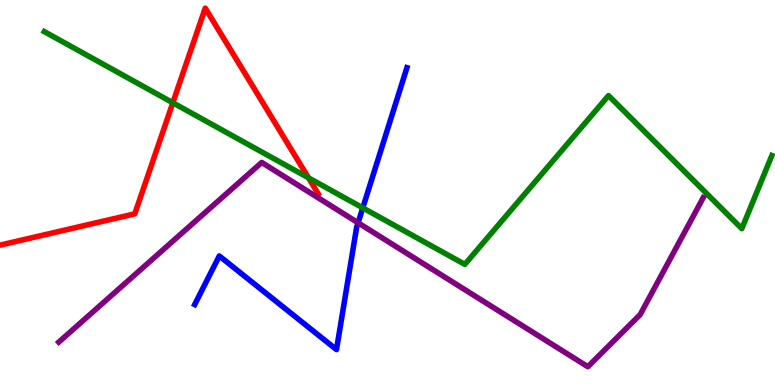[{'lines': ['blue', 'red'], 'intersections': []}, {'lines': ['green', 'red'], 'intersections': [{'x': 2.23, 'y': 7.33}, {'x': 3.98, 'y': 5.38}]}, {'lines': ['purple', 'red'], 'intersections': []}, {'lines': ['blue', 'green'], 'intersections': [{'x': 4.68, 'y': 4.6}]}, {'lines': ['blue', 'purple'], 'intersections': [{'x': 4.62, 'y': 4.21}]}, {'lines': ['green', 'purple'], 'intersections': []}]